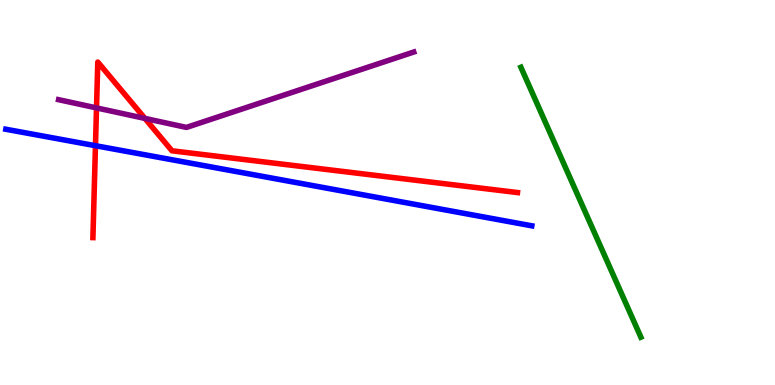[{'lines': ['blue', 'red'], 'intersections': [{'x': 1.23, 'y': 6.22}]}, {'lines': ['green', 'red'], 'intersections': []}, {'lines': ['purple', 'red'], 'intersections': [{'x': 1.25, 'y': 7.2}, {'x': 1.87, 'y': 6.92}]}, {'lines': ['blue', 'green'], 'intersections': []}, {'lines': ['blue', 'purple'], 'intersections': []}, {'lines': ['green', 'purple'], 'intersections': []}]